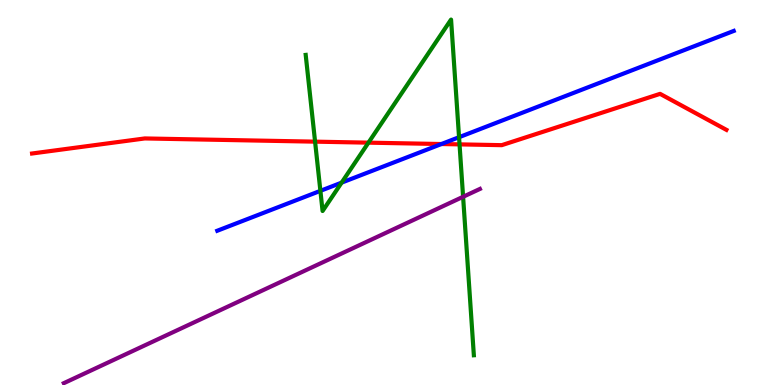[{'lines': ['blue', 'red'], 'intersections': [{'x': 5.7, 'y': 6.26}]}, {'lines': ['green', 'red'], 'intersections': [{'x': 4.07, 'y': 6.32}, {'x': 4.75, 'y': 6.29}, {'x': 5.93, 'y': 6.25}]}, {'lines': ['purple', 'red'], 'intersections': []}, {'lines': ['blue', 'green'], 'intersections': [{'x': 4.13, 'y': 5.04}, {'x': 4.41, 'y': 5.26}, {'x': 5.92, 'y': 6.44}]}, {'lines': ['blue', 'purple'], 'intersections': []}, {'lines': ['green', 'purple'], 'intersections': [{'x': 5.98, 'y': 4.89}]}]